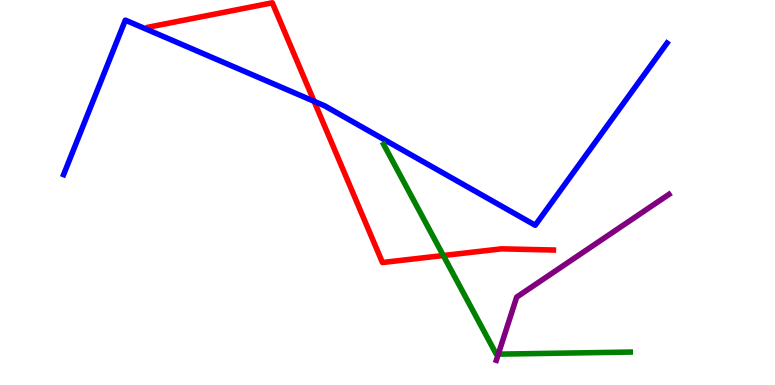[{'lines': ['blue', 'red'], 'intersections': [{'x': 4.05, 'y': 7.37}]}, {'lines': ['green', 'red'], 'intersections': [{'x': 5.72, 'y': 3.36}]}, {'lines': ['purple', 'red'], 'intersections': []}, {'lines': ['blue', 'green'], 'intersections': []}, {'lines': ['blue', 'purple'], 'intersections': []}, {'lines': ['green', 'purple'], 'intersections': [{'x': 6.43, 'y': 0.802}]}]